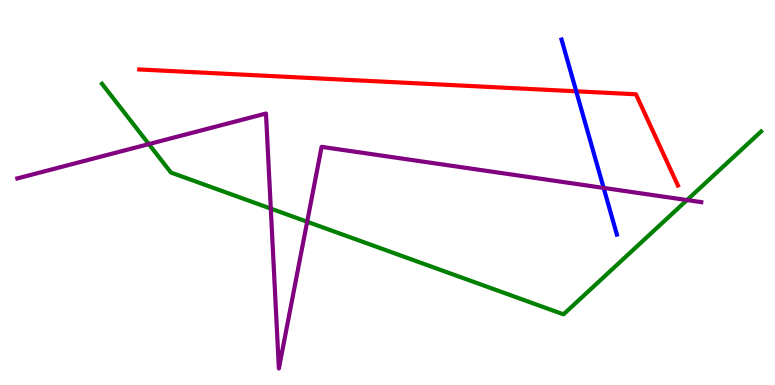[{'lines': ['blue', 'red'], 'intersections': [{'x': 7.44, 'y': 7.63}]}, {'lines': ['green', 'red'], 'intersections': []}, {'lines': ['purple', 'red'], 'intersections': []}, {'lines': ['blue', 'green'], 'intersections': []}, {'lines': ['blue', 'purple'], 'intersections': [{'x': 7.79, 'y': 5.12}]}, {'lines': ['green', 'purple'], 'intersections': [{'x': 1.92, 'y': 6.26}, {'x': 3.49, 'y': 4.58}, {'x': 3.96, 'y': 4.24}, {'x': 8.86, 'y': 4.8}]}]